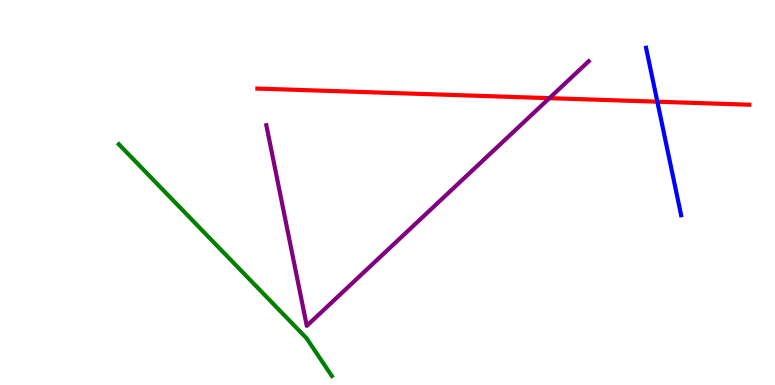[{'lines': ['blue', 'red'], 'intersections': [{'x': 8.48, 'y': 7.36}]}, {'lines': ['green', 'red'], 'intersections': []}, {'lines': ['purple', 'red'], 'intersections': [{'x': 7.09, 'y': 7.45}]}, {'lines': ['blue', 'green'], 'intersections': []}, {'lines': ['blue', 'purple'], 'intersections': []}, {'lines': ['green', 'purple'], 'intersections': []}]